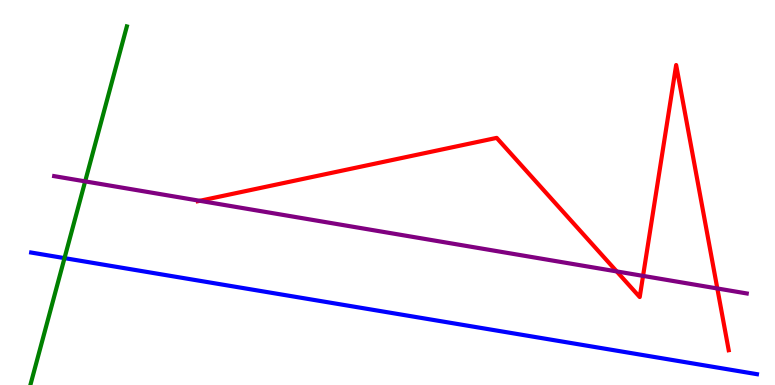[{'lines': ['blue', 'red'], 'intersections': []}, {'lines': ['green', 'red'], 'intersections': []}, {'lines': ['purple', 'red'], 'intersections': [{'x': 2.58, 'y': 4.78}, {'x': 7.96, 'y': 2.95}, {'x': 8.3, 'y': 2.83}, {'x': 9.26, 'y': 2.51}]}, {'lines': ['blue', 'green'], 'intersections': [{'x': 0.832, 'y': 3.3}]}, {'lines': ['blue', 'purple'], 'intersections': []}, {'lines': ['green', 'purple'], 'intersections': [{'x': 1.1, 'y': 5.29}]}]